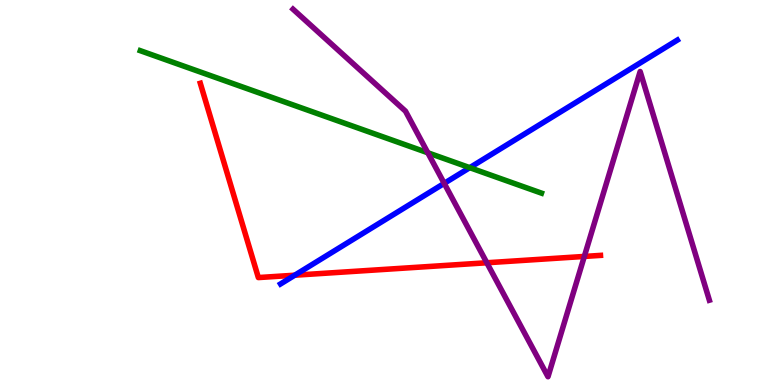[{'lines': ['blue', 'red'], 'intersections': [{'x': 3.8, 'y': 2.85}]}, {'lines': ['green', 'red'], 'intersections': []}, {'lines': ['purple', 'red'], 'intersections': [{'x': 6.28, 'y': 3.18}, {'x': 7.54, 'y': 3.34}]}, {'lines': ['blue', 'green'], 'intersections': [{'x': 6.06, 'y': 5.65}]}, {'lines': ['blue', 'purple'], 'intersections': [{'x': 5.73, 'y': 5.24}]}, {'lines': ['green', 'purple'], 'intersections': [{'x': 5.52, 'y': 6.03}]}]